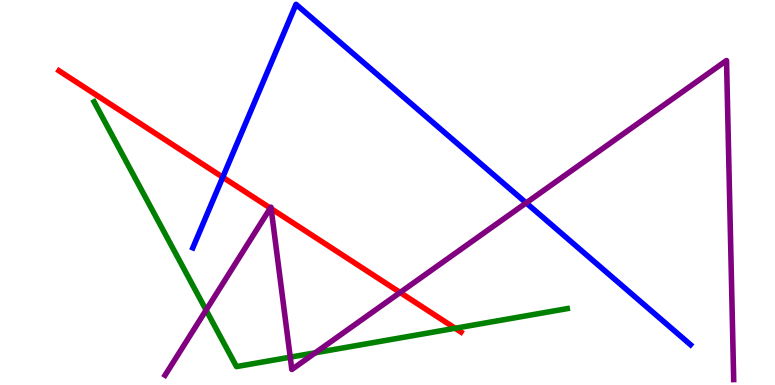[{'lines': ['blue', 'red'], 'intersections': [{'x': 2.87, 'y': 5.4}]}, {'lines': ['green', 'red'], 'intersections': [{'x': 5.87, 'y': 1.47}]}, {'lines': ['purple', 'red'], 'intersections': [{'x': 3.49, 'y': 4.59}, {'x': 3.5, 'y': 4.58}, {'x': 5.16, 'y': 2.4}]}, {'lines': ['blue', 'green'], 'intersections': []}, {'lines': ['blue', 'purple'], 'intersections': [{'x': 6.79, 'y': 4.73}]}, {'lines': ['green', 'purple'], 'intersections': [{'x': 2.66, 'y': 1.95}, {'x': 3.74, 'y': 0.723}, {'x': 4.07, 'y': 0.837}]}]